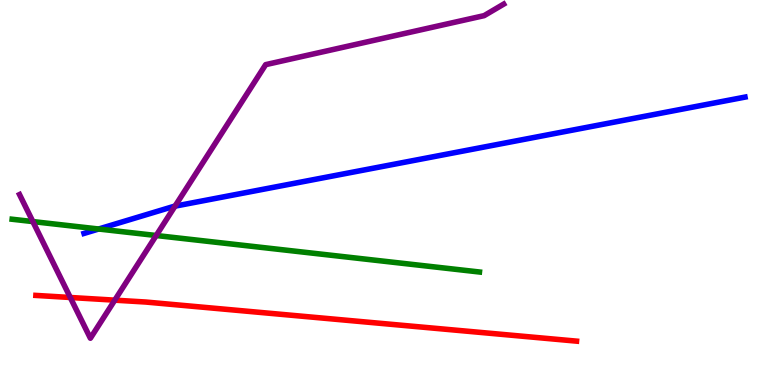[{'lines': ['blue', 'red'], 'intersections': []}, {'lines': ['green', 'red'], 'intersections': []}, {'lines': ['purple', 'red'], 'intersections': [{'x': 0.907, 'y': 2.27}, {'x': 1.48, 'y': 2.2}]}, {'lines': ['blue', 'green'], 'intersections': [{'x': 1.27, 'y': 4.05}]}, {'lines': ['blue', 'purple'], 'intersections': [{'x': 2.26, 'y': 4.65}]}, {'lines': ['green', 'purple'], 'intersections': [{'x': 0.424, 'y': 4.24}, {'x': 2.02, 'y': 3.88}]}]